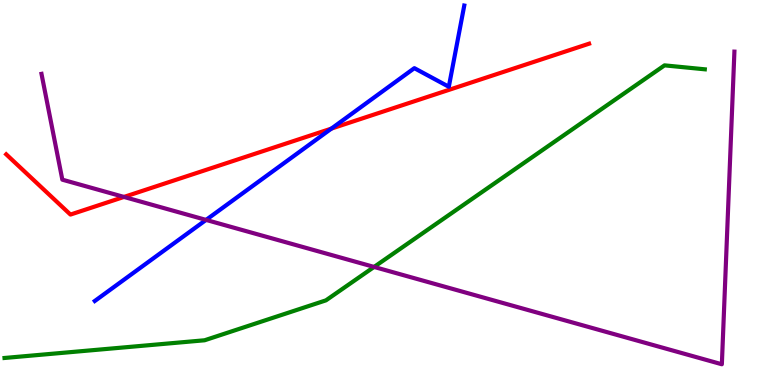[{'lines': ['blue', 'red'], 'intersections': [{'x': 4.28, 'y': 6.66}]}, {'lines': ['green', 'red'], 'intersections': []}, {'lines': ['purple', 'red'], 'intersections': [{'x': 1.6, 'y': 4.88}]}, {'lines': ['blue', 'green'], 'intersections': []}, {'lines': ['blue', 'purple'], 'intersections': [{'x': 2.66, 'y': 4.29}]}, {'lines': ['green', 'purple'], 'intersections': [{'x': 4.83, 'y': 3.07}]}]